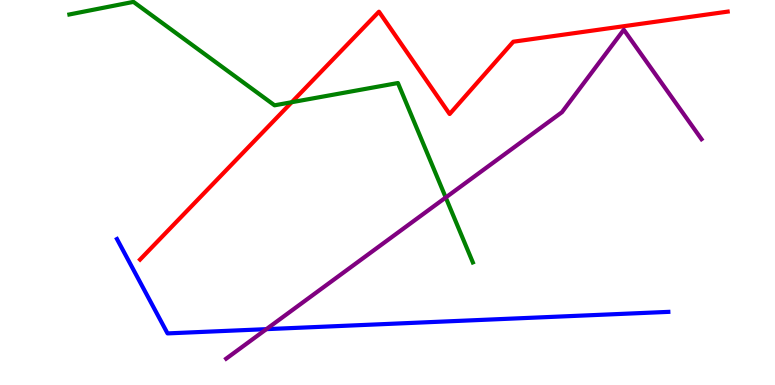[{'lines': ['blue', 'red'], 'intersections': []}, {'lines': ['green', 'red'], 'intersections': [{'x': 3.76, 'y': 7.35}]}, {'lines': ['purple', 'red'], 'intersections': []}, {'lines': ['blue', 'green'], 'intersections': []}, {'lines': ['blue', 'purple'], 'intersections': [{'x': 3.44, 'y': 1.45}]}, {'lines': ['green', 'purple'], 'intersections': [{'x': 5.75, 'y': 4.87}]}]